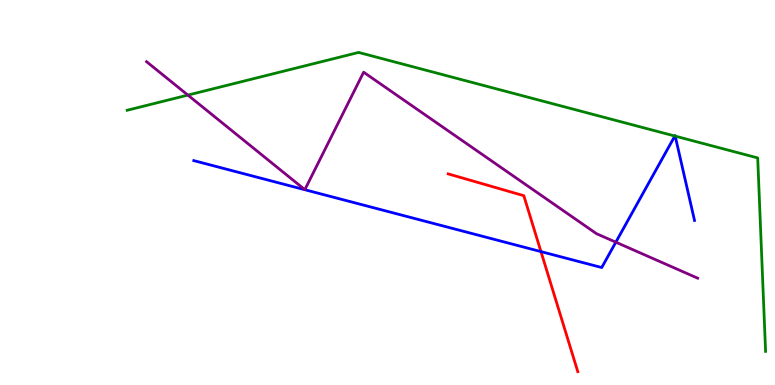[{'lines': ['blue', 'red'], 'intersections': [{'x': 6.98, 'y': 3.46}]}, {'lines': ['green', 'red'], 'intersections': []}, {'lines': ['purple', 'red'], 'intersections': []}, {'lines': ['blue', 'green'], 'intersections': [{'x': 8.71, 'y': 6.47}, {'x': 8.71, 'y': 6.46}]}, {'lines': ['blue', 'purple'], 'intersections': [{'x': 7.95, 'y': 3.71}]}, {'lines': ['green', 'purple'], 'intersections': [{'x': 2.42, 'y': 7.53}]}]